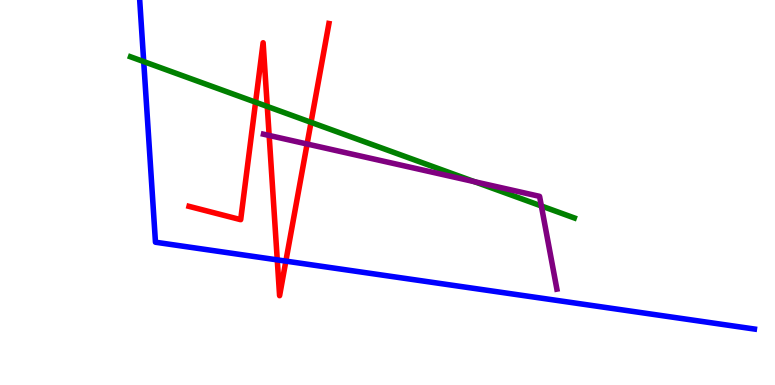[{'lines': ['blue', 'red'], 'intersections': [{'x': 3.58, 'y': 3.25}, {'x': 3.69, 'y': 3.22}]}, {'lines': ['green', 'red'], 'intersections': [{'x': 3.3, 'y': 7.35}, {'x': 3.45, 'y': 7.24}, {'x': 4.01, 'y': 6.82}]}, {'lines': ['purple', 'red'], 'intersections': [{'x': 3.47, 'y': 6.48}, {'x': 3.96, 'y': 6.26}]}, {'lines': ['blue', 'green'], 'intersections': [{'x': 1.85, 'y': 8.4}]}, {'lines': ['blue', 'purple'], 'intersections': []}, {'lines': ['green', 'purple'], 'intersections': [{'x': 6.12, 'y': 5.28}, {'x': 6.99, 'y': 4.65}]}]